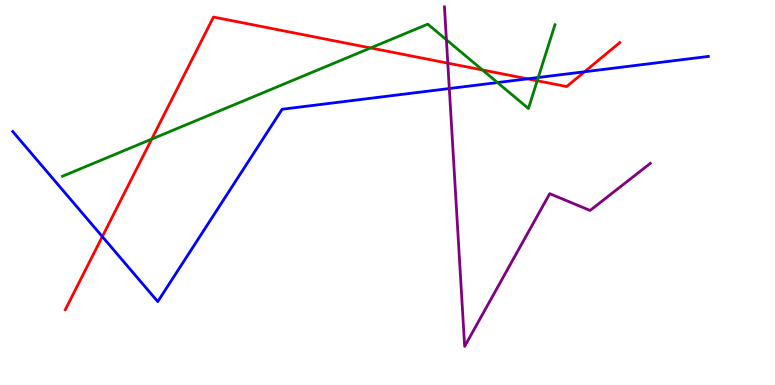[{'lines': ['blue', 'red'], 'intersections': [{'x': 1.32, 'y': 3.85}, {'x': 6.81, 'y': 7.95}, {'x': 7.54, 'y': 8.14}]}, {'lines': ['green', 'red'], 'intersections': [{'x': 1.96, 'y': 6.39}, {'x': 4.78, 'y': 8.75}, {'x': 6.22, 'y': 8.18}, {'x': 6.93, 'y': 7.9}]}, {'lines': ['purple', 'red'], 'intersections': [{'x': 5.78, 'y': 8.36}]}, {'lines': ['blue', 'green'], 'intersections': [{'x': 6.42, 'y': 7.86}, {'x': 6.95, 'y': 7.99}]}, {'lines': ['blue', 'purple'], 'intersections': [{'x': 5.8, 'y': 7.7}]}, {'lines': ['green', 'purple'], 'intersections': [{'x': 5.76, 'y': 8.97}]}]